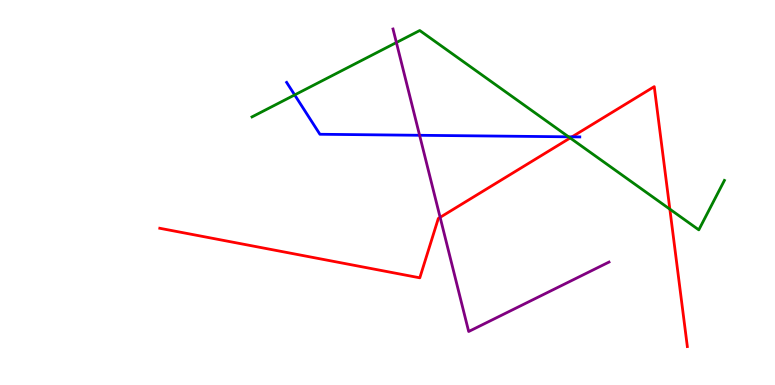[{'lines': ['blue', 'red'], 'intersections': [{'x': 7.38, 'y': 6.45}]}, {'lines': ['green', 'red'], 'intersections': [{'x': 7.36, 'y': 6.42}, {'x': 8.64, 'y': 4.57}]}, {'lines': ['purple', 'red'], 'intersections': [{'x': 5.68, 'y': 4.35}]}, {'lines': ['blue', 'green'], 'intersections': [{'x': 3.8, 'y': 7.53}, {'x': 7.34, 'y': 6.45}]}, {'lines': ['blue', 'purple'], 'intersections': [{'x': 5.41, 'y': 6.49}]}, {'lines': ['green', 'purple'], 'intersections': [{'x': 5.11, 'y': 8.89}]}]